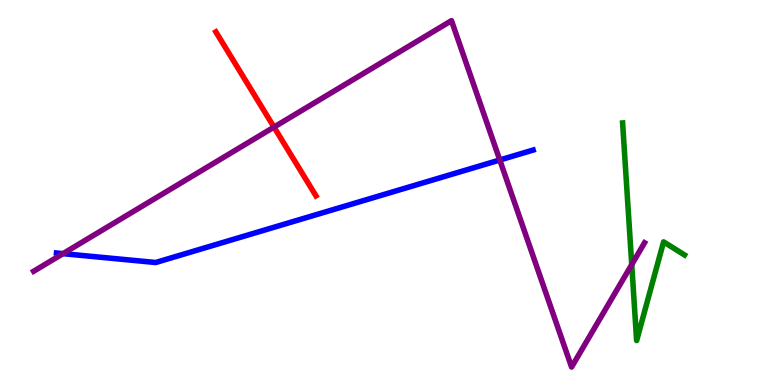[{'lines': ['blue', 'red'], 'intersections': []}, {'lines': ['green', 'red'], 'intersections': []}, {'lines': ['purple', 'red'], 'intersections': [{'x': 3.54, 'y': 6.7}]}, {'lines': ['blue', 'green'], 'intersections': []}, {'lines': ['blue', 'purple'], 'intersections': [{'x': 0.813, 'y': 3.41}, {'x': 6.45, 'y': 5.84}]}, {'lines': ['green', 'purple'], 'intersections': [{'x': 8.15, 'y': 3.13}]}]